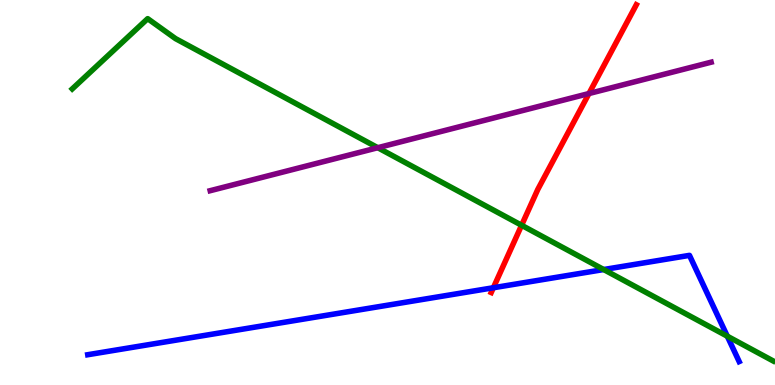[{'lines': ['blue', 'red'], 'intersections': [{'x': 6.37, 'y': 2.53}]}, {'lines': ['green', 'red'], 'intersections': [{'x': 6.73, 'y': 4.15}]}, {'lines': ['purple', 'red'], 'intersections': [{'x': 7.6, 'y': 7.57}]}, {'lines': ['blue', 'green'], 'intersections': [{'x': 7.79, 'y': 3.0}, {'x': 9.38, 'y': 1.27}]}, {'lines': ['blue', 'purple'], 'intersections': []}, {'lines': ['green', 'purple'], 'intersections': [{'x': 4.87, 'y': 6.16}]}]